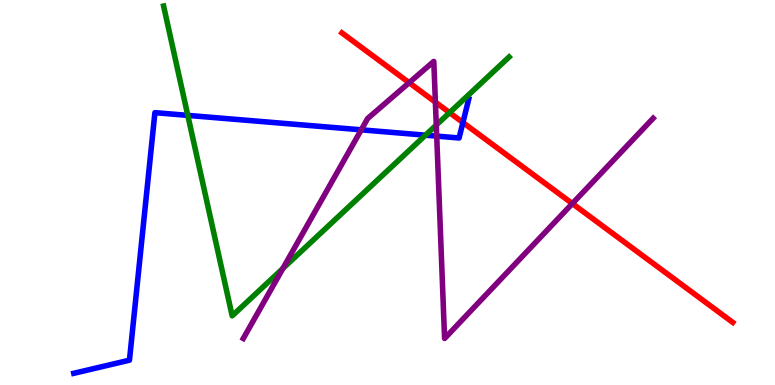[{'lines': ['blue', 'red'], 'intersections': [{'x': 5.97, 'y': 6.82}]}, {'lines': ['green', 'red'], 'intersections': [{'x': 5.8, 'y': 7.07}]}, {'lines': ['purple', 'red'], 'intersections': [{'x': 5.28, 'y': 7.85}, {'x': 5.62, 'y': 7.35}, {'x': 7.39, 'y': 4.71}]}, {'lines': ['blue', 'green'], 'intersections': [{'x': 2.42, 'y': 7.0}, {'x': 5.49, 'y': 6.49}]}, {'lines': ['blue', 'purple'], 'intersections': [{'x': 4.66, 'y': 6.63}, {'x': 5.63, 'y': 6.46}]}, {'lines': ['green', 'purple'], 'intersections': [{'x': 3.65, 'y': 3.03}, {'x': 5.63, 'y': 6.75}]}]